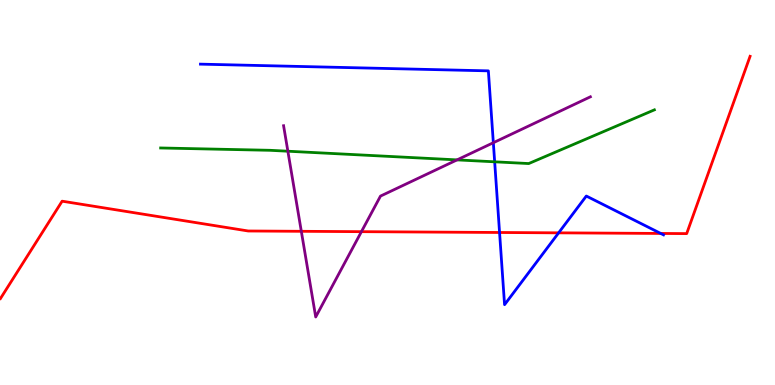[{'lines': ['blue', 'red'], 'intersections': [{'x': 6.45, 'y': 3.96}, {'x': 7.21, 'y': 3.95}, {'x': 8.53, 'y': 3.94}]}, {'lines': ['green', 'red'], 'intersections': []}, {'lines': ['purple', 'red'], 'intersections': [{'x': 3.89, 'y': 3.99}, {'x': 4.66, 'y': 3.98}]}, {'lines': ['blue', 'green'], 'intersections': [{'x': 6.38, 'y': 5.8}]}, {'lines': ['blue', 'purple'], 'intersections': [{'x': 6.37, 'y': 6.29}]}, {'lines': ['green', 'purple'], 'intersections': [{'x': 3.71, 'y': 6.07}, {'x': 5.9, 'y': 5.85}]}]